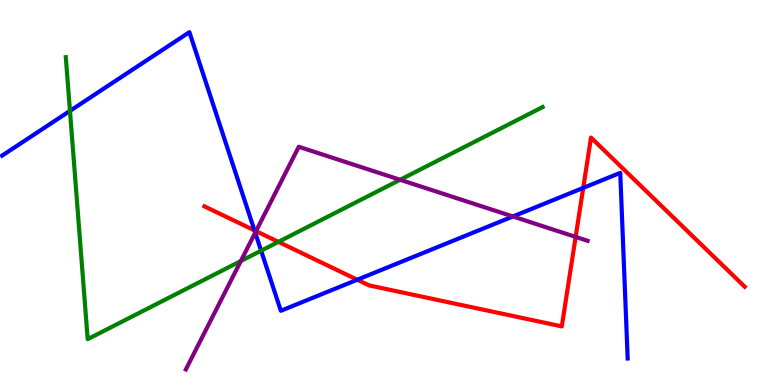[{'lines': ['blue', 'red'], 'intersections': [{'x': 3.28, 'y': 4.02}, {'x': 4.61, 'y': 2.73}, {'x': 7.53, 'y': 5.12}]}, {'lines': ['green', 'red'], 'intersections': [{'x': 3.59, 'y': 3.72}]}, {'lines': ['purple', 'red'], 'intersections': [{'x': 3.3, 'y': 4.0}, {'x': 7.43, 'y': 3.85}]}, {'lines': ['blue', 'green'], 'intersections': [{'x': 0.903, 'y': 7.12}, {'x': 3.37, 'y': 3.49}]}, {'lines': ['blue', 'purple'], 'intersections': [{'x': 3.29, 'y': 3.96}, {'x': 6.62, 'y': 4.38}]}, {'lines': ['green', 'purple'], 'intersections': [{'x': 3.11, 'y': 3.22}, {'x': 5.16, 'y': 5.33}]}]